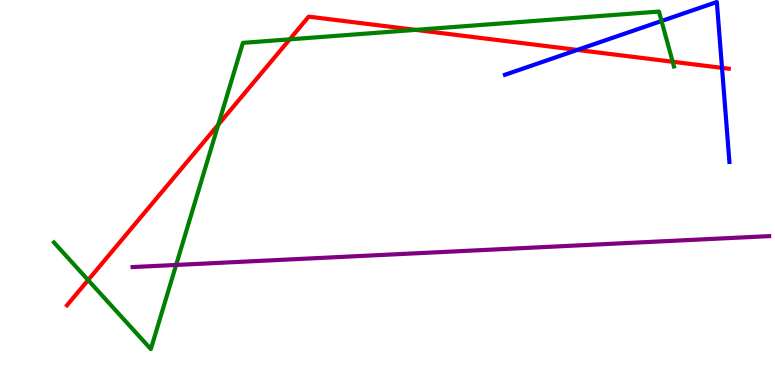[{'lines': ['blue', 'red'], 'intersections': [{'x': 7.45, 'y': 8.7}, {'x': 9.32, 'y': 8.24}]}, {'lines': ['green', 'red'], 'intersections': [{'x': 1.14, 'y': 2.73}, {'x': 2.82, 'y': 6.76}, {'x': 3.74, 'y': 8.98}, {'x': 5.36, 'y': 9.22}, {'x': 8.68, 'y': 8.4}]}, {'lines': ['purple', 'red'], 'intersections': []}, {'lines': ['blue', 'green'], 'intersections': [{'x': 8.54, 'y': 9.45}]}, {'lines': ['blue', 'purple'], 'intersections': []}, {'lines': ['green', 'purple'], 'intersections': [{'x': 2.27, 'y': 3.12}]}]